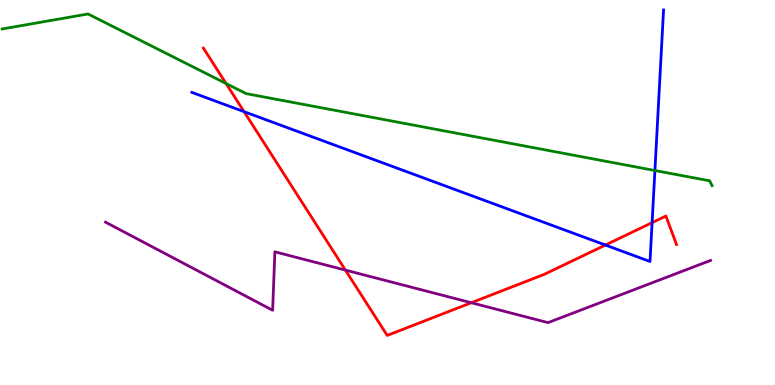[{'lines': ['blue', 'red'], 'intersections': [{'x': 3.15, 'y': 7.1}, {'x': 7.81, 'y': 3.64}, {'x': 8.41, 'y': 4.22}]}, {'lines': ['green', 'red'], 'intersections': [{'x': 2.92, 'y': 7.83}]}, {'lines': ['purple', 'red'], 'intersections': [{'x': 4.46, 'y': 2.98}, {'x': 6.08, 'y': 2.14}]}, {'lines': ['blue', 'green'], 'intersections': [{'x': 8.45, 'y': 5.57}]}, {'lines': ['blue', 'purple'], 'intersections': []}, {'lines': ['green', 'purple'], 'intersections': []}]